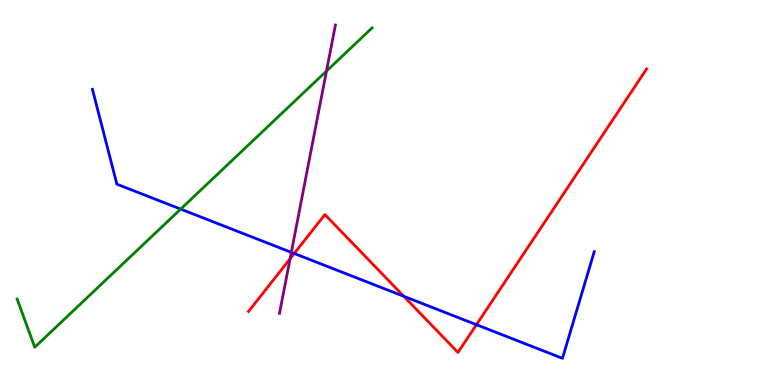[{'lines': ['blue', 'red'], 'intersections': [{'x': 3.8, 'y': 3.42}, {'x': 5.21, 'y': 2.3}, {'x': 6.15, 'y': 1.57}]}, {'lines': ['green', 'red'], 'intersections': []}, {'lines': ['purple', 'red'], 'intersections': [{'x': 3.74, 'y': 3.28}]}, {'lines': ['blue', 'green'], 'intersections': [{'x': 2.33, 'y': 4.57}]}, {'lines': ['blue', 'purple'], 'intersections': [{'x': 3.76, 'y': 3.45}]}, {'lines': ['green', 'purple'], 'intersections': [{'x': 4.21, 'y': 8.15}]}]